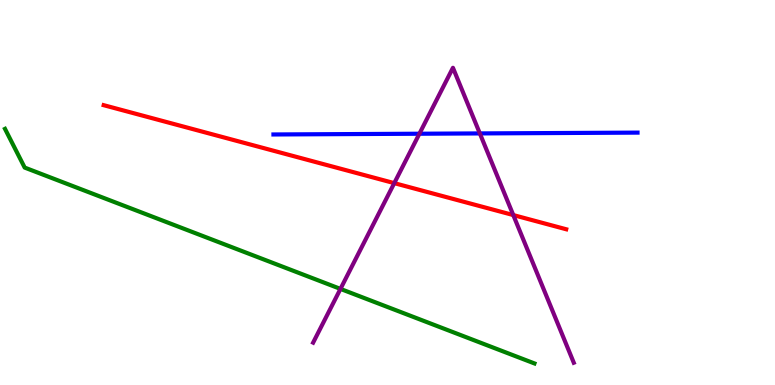[{'lines': ['blue', 'red'], 'intersections': []}, {'lines': ['green', 'red'], 'intersections': []}, {'lines': ['purple', 'red'], 'intersections': [{'x': 5.09, 'y': 5.24}, {'x': 6.62, 'y': 4.41}]}, {'lines': ['blue', 'green'], 'intersections': []}, {'lines': ['blue', 'purple'], 'intersections': [{'x': 5.41, 'y': 6.53}, {'x': 6.19, 'y': 6.53}]}, {'lines': ['green', 'purple'], 'intersections': [{'x': 4.39, 'y': 2.5}]}]